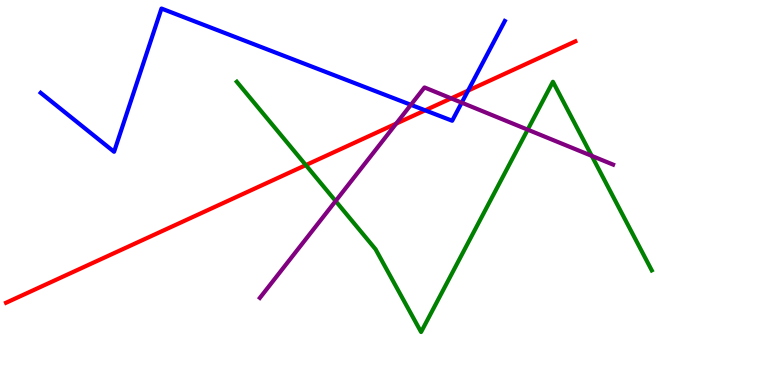[{'lines': ['blue', 'red'], 'intersections': [{'x': 5.49, 'y': 7.13}, {'x': 6.04, 'y': 7.65}]}, {'lines': ['green', 'red'], 'intersections': [{'x': 3.95, 'y': 5.71}]}, {'lines': ['purple', 'red'], 'intersections': [{'x': 5.11, 'y': 6.79}, {'x': 5.82, 'y': 7.45}]}, {'lines': ['blue', 'green'], 'intersections': []}, {'lines': ['blue', 'purple'], 'intersections': [{'x': 5.3, 'y': 7.28}, {'x': 5.96, 'y': 7.33}]}, {'lines': ['green', 'purple'], 'intersections': [{'x': 4.33, 'y': 4.78}, {'x': 6.81, 'y': 6.63}, {'x': 7.64, 'y': 5.95}]}]